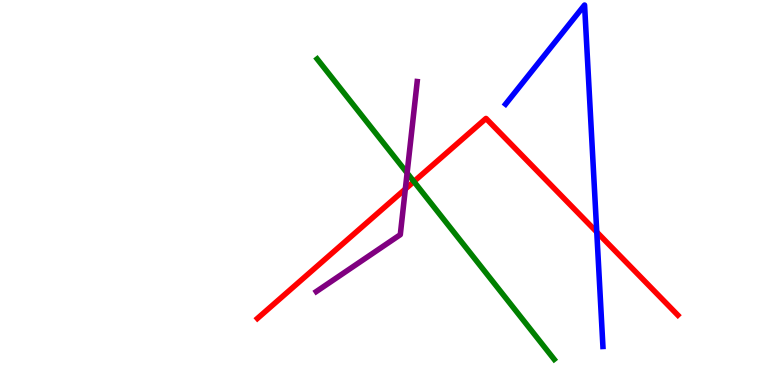[{'lines': ['blue', 'red'], 'intersections': [{'x': 7.7, 'y': 3.97}]}, {'lines': ['green', 'red'], 'intersections': [{'x': 5.34, 'y': 5.28}]}, {'lines': ['purple', 'red'], 'intersections': [{'x': 5.23, 'y': 5.09}]}, {'lines': ['blue', 'green'], 'intersections': []}, {'lines': ['blue', 'purple'], 'intersections': []}, {'lines': ['green', 'purple'], 'intersections': [{'x': 5.25, 'y': 5.51}]}]